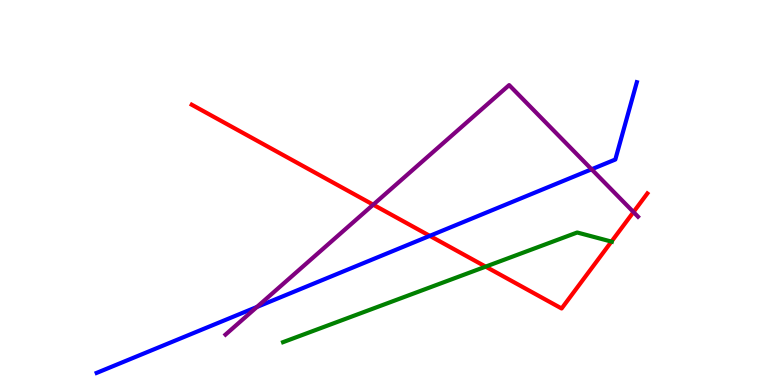[{'lines': ['blue', 'red'], 'intersections': [{'x': 5.55, 'y': 3.87}]}, {'lines': ['green', 'red'], 'intersections': [{'x': 6.27, 'y': 3.07}, {'x': 7.89, 'y': 3.72}]}, {'lines': ['purple', 'red'], 'intersections': [{'x': 4.82, 'y': 4.68}, {'x': 8.17, 'y': 4.49}]}, {'lines': ['blue', 'green'], 'intersections': []}, {'lines': ['blue', 'purple'], 'intersections': [{'x': 3.32, 'y': 2.03}, {'x': 7.63, 'y': 5.6}]}, {'lines': ['green', 'purple'], 'intersections': []}]